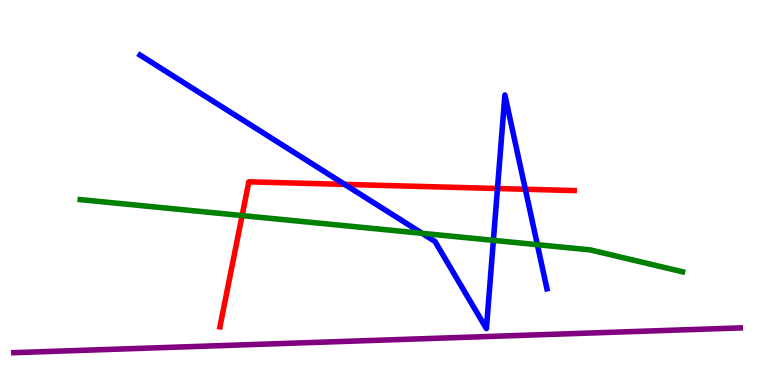[{'lines': ['blue', 'red'], 'intersections': [{'x': 4.45, 'y': 5.21}, {'x': 6.42, 'y': 5.1}, {'x': 6.78, 'y': 5.08}]}, {'lines': ['green', 'red'], 'intersections': [{'x': 3.12, 'y': 4.4}]}, {'lines': ['purple', 'red'], 'intersections': []}, {'lines': ['blue', 'green'], 'intersections': [{'x': 5.45, 'y': 3.94}, {'x': 6.37, 'y': 3.76}, {'x': 6.93, 'y': 3.64}]}, {'lines': ['blue', 'purple'], 'intersections': []}, {'lines': ['green', 'purple'], 'intersections': []}]